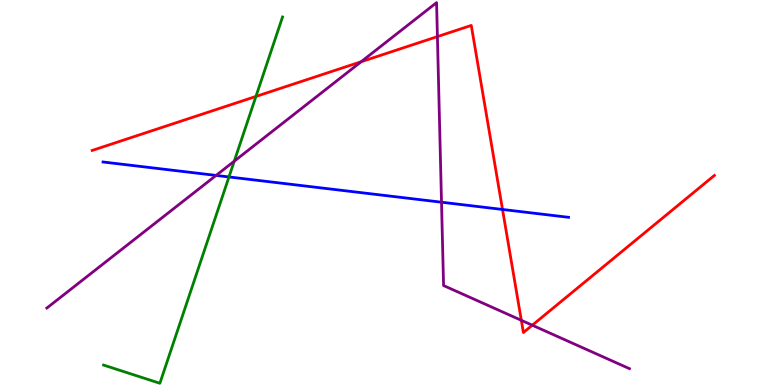[{'lines': ['blue', 'red'], 'intersections': [{'x': 6.48, 'y': 4.56}]}, {'lines': ['green', 'red'], 'intersections': [{'x': 3.3, 'y': 7.5}]}, {'lines': ['purple', 'red'], 'intersections': [{'x': 4.66, 'y': 8.4}, {'x': 5.64, 'y': 9.05}, {'x': 6.73, 'y': 1.68}, {'x': 6.87, 'y': 1.55}]}, {'lines': ['blue', 'green'], 'intersections': [{'x': 2.95, 'y': 5.4}]}, {'lines': ['blue', 'purple'], 'intersections': [{'x': 2.79, 'y': 5.44}, {'x': 5.7, 'y': 4.75}]}, {'lines': ['green', 'purple'], 'intersections': [{'x': 3.02, 'y': 5.81}]}]